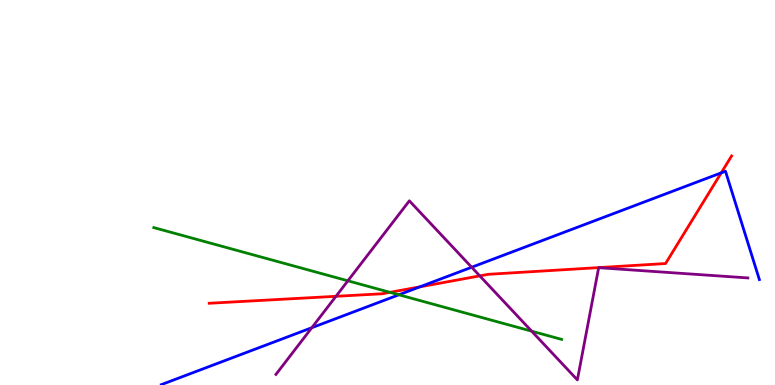[{'lines': ['blue', 'red'], 'intersections': [{'x': 5.42, 'y': 2.55}, {'x': 9.31, 'y': 5.51}]}, {'lines': ['green', 'red'], 'intersections': [{'x': 5.03, 'y': 2.41}]}, {'lines': ['purple', 'red'], 'intersections': [{'x': 4.34, 'y': 2.3}, {'x': 6.19, 'y': 2.83}]}, {'lines': ['blue', 'green'], 'intersections': [{'x': 5.15, 'y': 2.34}]}, {'lines': ['blue', 'purple'], 'intersections': [{'x': 4.02, 'y': 1.49}, {'x': 6.09, 'y': 3.06}]}, {'lines': ['green', 'purple'], 'intersections': [{'x': 4.49, 'y': 2.71}, {'x': 6.86, 'y': 1.4}]}]